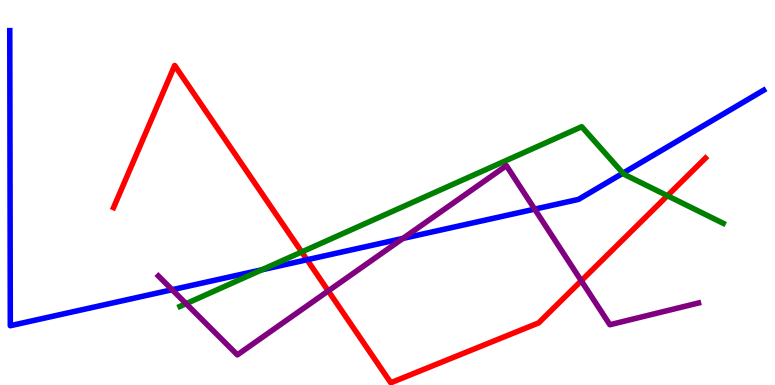[{'lines': ['blue', 'red'], 'intersections': [{'x': 3.96, 'y': 3.25}]}, {'lines': ['green', 'red'], 'intersections': [{'x': 3.89, 'y': 3.46}, {'x': 8.61, 'y': 4.92}]}, {'lines': ['purple', 'red'], 'intersections': [{'x': 4.24, 'y': 2.44}, {'x': 7.5, 'y': 2.71}]}, {'lines': ['blue', 'green'], 'intersections': [{'x': 3.38, 'y': 2.99}, {'x': 8.04, 'y': 5.5}]}, {'lines': ['blue', 'purple'], 'intersections': [{'x': 2.22, 'y': 2.47}, {'x': 5.2, 'y': 3.81}, {'x': 6.9, 'y': 4.57}]}, {'lines': ['green', 'purple'], 'intersections': [{'x': 2.4, 'y': 2.11}]}]